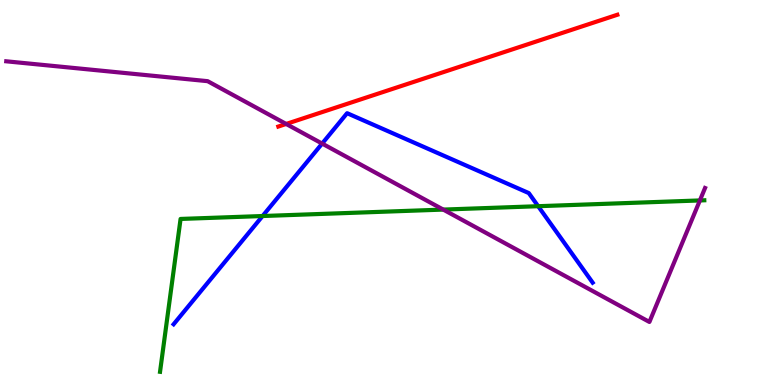[{'lines': ['blue', 'red'], 'intersections': []}, {'lines': ['green', 'red'], 'intersections': []}, {'lines': ['purple', 'red'], 'intersections': [{'x': 3.69, 'y': 6.78}]}, {'lines': ['blue', 'green'], 'intersections': [{'x': 3.39, 'y': 4.39}, {'x': 6.94, 'y': 4.64}]}, {'lines': ['blue', 'purple'], 'intersections': [{'x': 4.16, 'y': 6.27}]}, {'lines': ['green', 'purple'], 'intersections': [{'x': 5.72, 'y': 4.56}, {'x': 9.03, 'y': 4.79}]}]